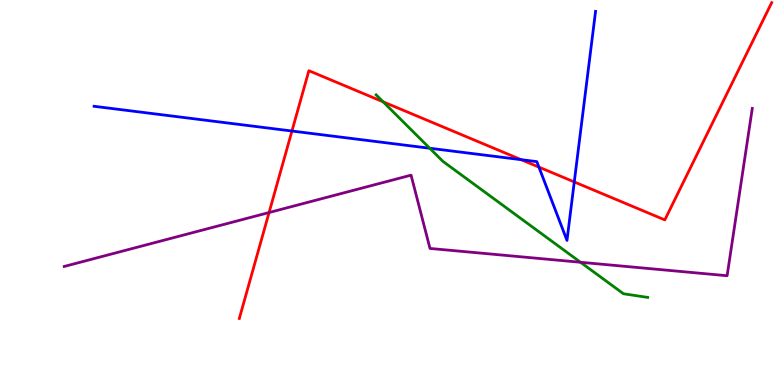[{'lines': ['blue', 'red'], 'intersections': [{'x': 3.77, 'y': 6.6}, {'x': 6.72, 'y': 5.85}, {'x': 6.95, 'y': 5.66}, {'x': 7.41, 'y': 5.27}]}, {'lines': ['green', 'red'], 'intersections': [{'x': 4.94, 'y': 7.36}]}, {'lines': ['purple', 'red'], 'intersections': [{'x': 3.47, 'y': 4.48}]}, {'lines': ['blue', 'green'], 'intersections': [{'x': 5.55, 'y': 6.15}]}, {'lines': ['blue', 'purple'], 'intersections': []}, {'lines': ['green', 'purple'], 'intersections': [{'x': 7.49, 'y': 3.19}]}]